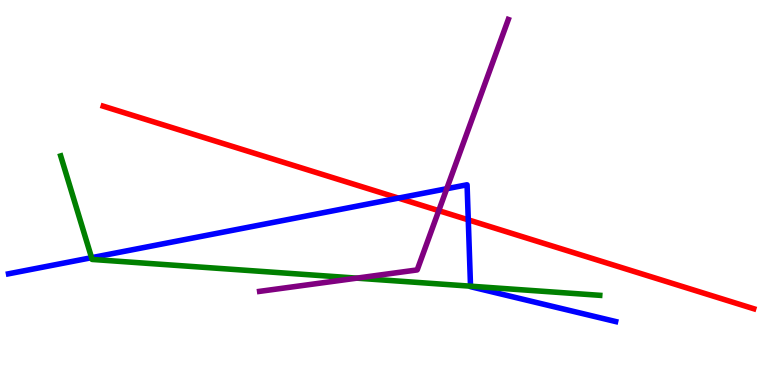[{'lines': ['blue', 'red'], 'intersections': [{'x': 5.14, 'y': 4.85}, {'x': 6.04, 'y': 4.29}]}, {'lines': ['green', 'red'], 'intersections': []}, {'lines': ['purple', 'red'], 'intersections': [{'x': 5.66, 'y': 4.53}]}, {'lines': ['blue', 'green'], 'intersections': [{'x': 1.18, 'y': 3.31}, {'x': 6.07, 'y': 2.57}]}, {'lines': ['blue', 'purple'], 'intersections': [{'x': 5.76, 'y': 5.1}]}, {'lines': ['green', 'purple'], 'intersections': [{'x': 4.6, 'y': 2.78}]}]